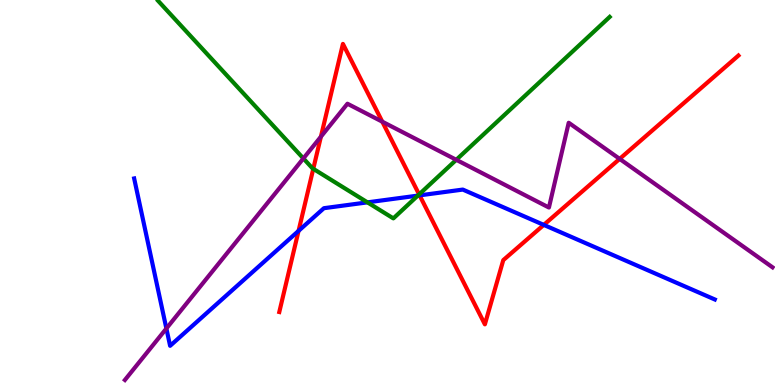[{'lines': ['blue', 'red'], 'intersections': [{'x': 3.85, 'y': 4.0}, {'x': 5.41, 'y': 4.93}, {'x': 7.02, 'y': 4.16}]}, {'lines': ['green', 'red'], 'intersections': [{'x': 4.04, 'y': 5.62}, {'x': 5.41, 'y': 4.95}]}, {'lines': ['purple', 'red'], 'intersections': [{'x': 4.14, 'y': 6.45}, {'x': 4.93, 'y': 6.84}, {'x': 8.0, 'y': 5.87}]}, {'lines': ['blue', 'green'], 'intersections': [{'x': 4.74, 'y': 4.74}, {'x': 5.39, 'y': 4.92}]}, {'lines': ['blue', 'purple'], 'intersections': [{'x': 2.15, 'y': 1.47}]}, {'lines': ['green', 'purple'], 'intersections': [{'x': 3.91, 'y': 5.88}, {'x': 5.89, 'y': 5.85}]}]